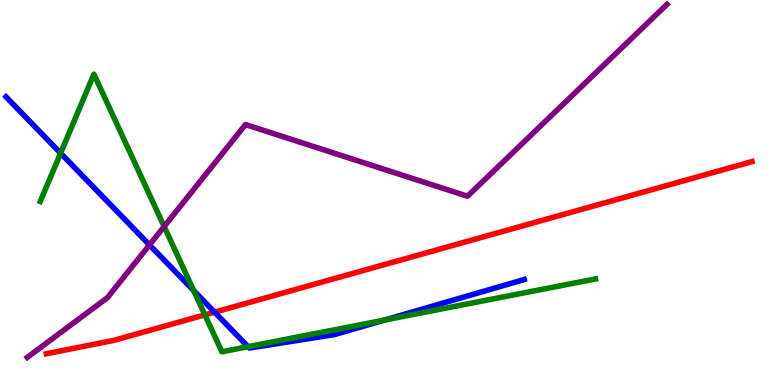[{'lines': ['blue', 'red'], 'intersections': [{'x': 2.77, 'y': 1.89}]}, {'lines': ['green', 'red'], 'intersections': [{'x': 2.64, 'y': 1.82}]}, {'lines': ['purple', 'red'], 'intersections': []}, {'lines': ['blue', 'green'], 'intersections': [{'x': 0.782, 'y': 6.02}, {'x': 2.5, 'y': 2.45}, {'x': 3.2, 'y': 0.995}, {'x': 4.96, 'y': 1.69}]}, {'lines': ['blue', 'purple'], 'intersections': [{'x': 1.93, 'y': 3.64}]}, {'lines': ['green', 'purple'], 'intersections': [{'x': 2.12, 'y': 4.12}]}]